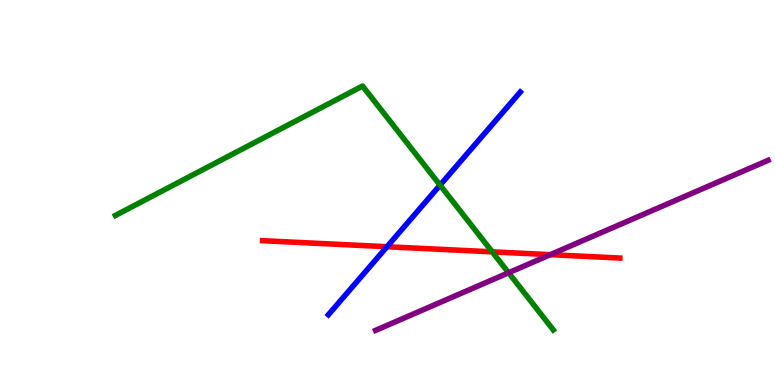[{'lines': ['blue', 'red'], 'intersections': [{'x': 4.99, 'y': 3.59}]}, {'lines': ['green', 'red'], 'intersections': [{'x': 6.35, 'y': 3.46}]}, {'lines': ['purple', 'red'], 'intersections': [{'x': 7.1, 'y': 3.39}]}, {'lines': ['blue', 'green'], 'intersections': [{'x': 5.68, 'y': 5.19}]}, {'lines': ['blue', 'purple'], 'intersections': []}, {'lines': ['green', 'purple'], 'intersections': [{'x': 6.56, 'y': 2.92}]}]